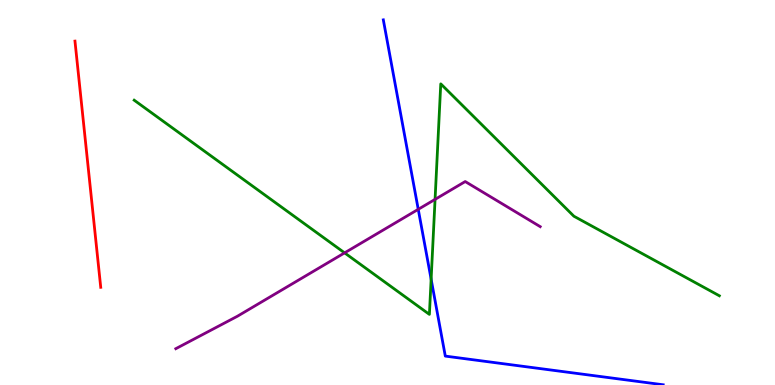[{'lines': ['blue', 'red'], 'intersections': []}, {'lines': ['green', 'red'], 'intersections': []}, {'lines': ['purple', 'red'], 'intersections': []}, {'lines': ['blue', 'green'], 'intersections': [{'x': 5.56, 'y': 2.75}]}, {'lines': ['blue', 'purple'], 'intersections': [{'x': 5.4, 'y': 4.56}]}, {'lines': ['green', 'purple'], 'intersections': [{'x': 4.45, 'y': 3.43}, {'x': 5.61, 'y': 4.82}]}]